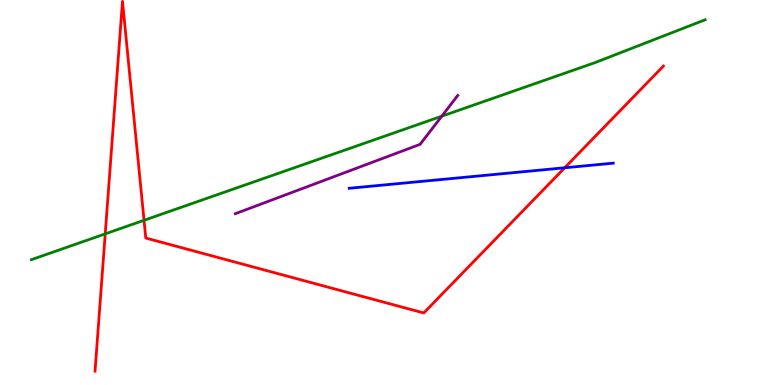[{'lines': ['blue', 'red'], 'intersections': [{'x': 7.29, 'y': 5.64}]}, {'lines': ['green', 'red'], 'intersections': [{'x': 1.36, 'y': 3.93}, {'x': 1.86, 'y': 4.28}]}, {'lines': ['purple', 'red'], 'intersections': []}, {'lines': ['blue', 'green'], 'intersections': []}, {'lines': ['blue', 'purple'], 'intersections': []}, {'lines': ['green', 'purple'], 'intersections': [{'x': 5.7, 'y': 6.98}]}]